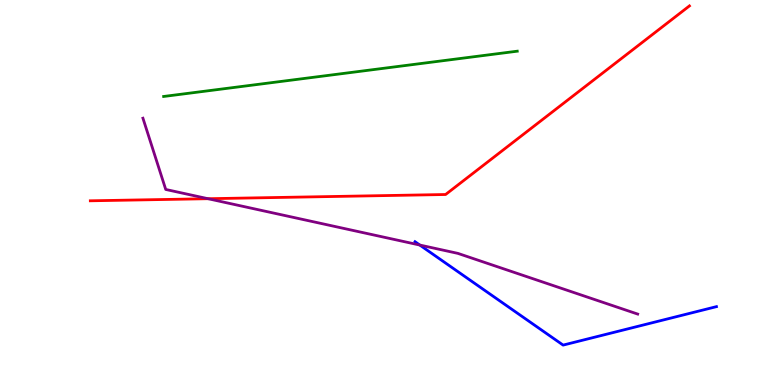[{'lines': ['blue', 'red'], 'intersections': []}, {'lines': ['green', 'red'], 'intersections': []}, {'lines': ['purple', 'red'], 'intersections': [{'x': 2.68, 'y': 4.84}]}, {'lines': ['blue', 'green'], 'intersections': []}, {'lines': ['blue', 'purple'], 'intersections': [{'x': 5.42, 'y': 3.64}]}, {'lines': ['green', 'purple'], 'intersections': []}]